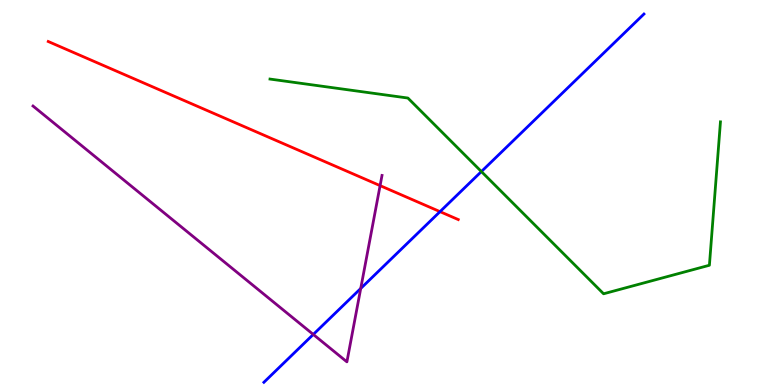[{'lines': ['blue', 'red'], 'intersections': [{'x': 5.68, 'y': 4.5}]}, {'lines': ['green', 'red'], 'intersections': []}, {'lines': ['purple', 'red'], 'intersections': [{'x': 4.9, 'y': 5.18}]}, {'lines': ['blue', 'green'], 'intersections': [{'x': 6.21, 'y': 5.54}]}, {'lines': ['blue', 'purple'], 'intersections': [{'x': 4.04, 'y': 1.31}, {'x': 4.65, 'y': 2.51}]}, {'lines': ['green', 'purple'], 'intersections': []}]